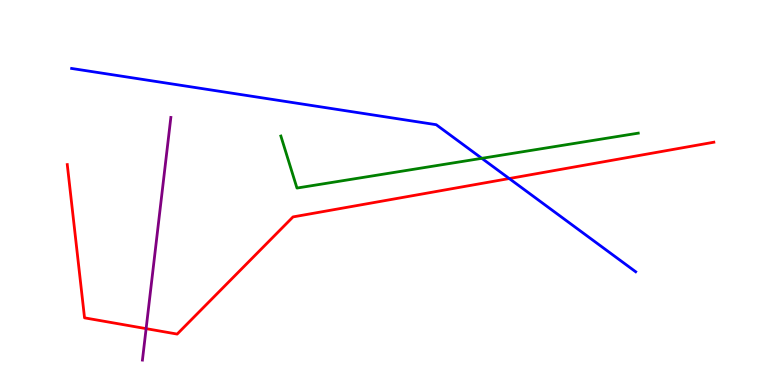[{'lines': ['blue', 'red'], 'intersections': [{'x': 6.57, 'y': 5.36}]}, {'lines': ['green', 'red'], 'intersections': []}, {'lines': ['purple', 'red'], 'intersections': [{'x': 1.89, 'y': 1.46}]}, {'lines': ['blue', 'green'], 'intersections': [{'x': 6.22, 'y': 5.89}]}, {'lines': ['blue', 'purple'], 'intersections': []}, {'lines': ['green', 'purple'], 'intersections': []}]